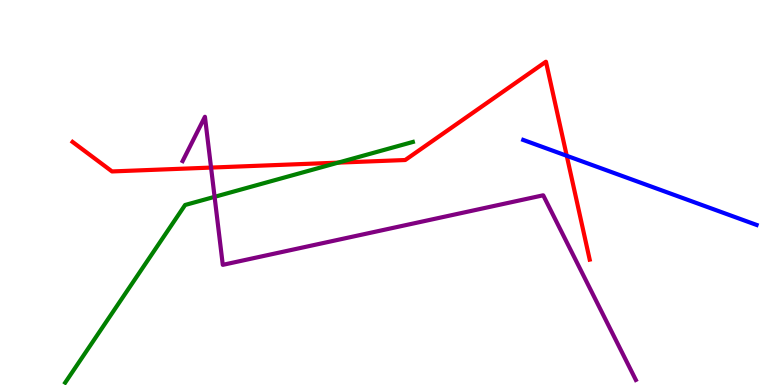[{'lines': ['blue', 'red'], 'intersections': [{'x': 7.31, 'y': 5.95}]}, {'lines': ['green', 'red'], 'intersections': [{'x': 4.36, 'y': 5.78}]}, {'lines': ['purple', 'red'], 'intersections': [{'x': 2.72, 'y': 5.65}]}, {'lines': ['blue', 'green'], 'intersections': []}, {'lines': ['blue', 'purple'], 'intersections': []}, {'lines': ['green', 'purple'], 'intersections': [{'x': 2.77, 'y': 4.89}]}]